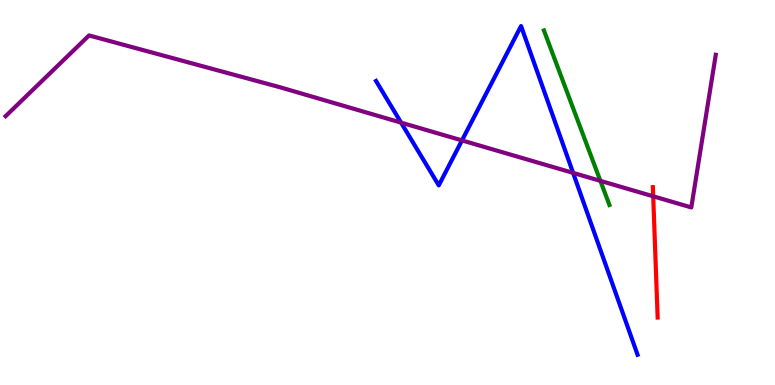[{'lines': ['blue', 'red'], 'intersections': []}, {'lines': ['green', 'red'], 'intersections': []}, {'lines': ['purple', 'red'], 'intersections': [{'x': 8.43, 'y': 4.9}]}, {'lines': ['blue', 'green'], 'intersections': []}, {'lines': ['blue', 'purple'], 'intersections': [{'x': 5.18, 'y': 6.82}, {'x': 5.96, 'y': 6.35}, {'x': 7.39, 'y': 5.51}]}, {'lines': ['green', 'purple'], 'intersections': [{'x': 7.75, 'y': 5.3}]}]